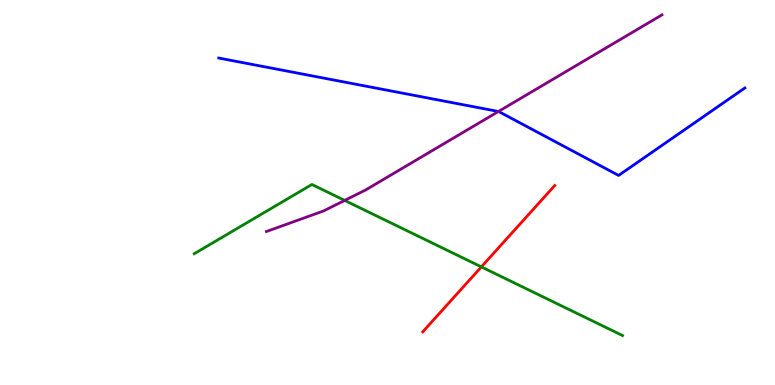[{'lines': ['blue', 'red'], 'intersections': []}, {'lines': ['green', 'red'], 'intersections': [{'x': 6.21, 'y': 3.07}]}, {'lines': ['purple', 'red'], 'intersections': []}, {'lines': ['blue', 'green'], 'intersections': []}, {'lines': ['blue', 'purple'], 'intersections': [{'x': 6.43, 'y': 7.1}]}, {'lines': ['green', 'purple'], 'intersections': [{'x': 4.45, 'y': 4.79}]}]